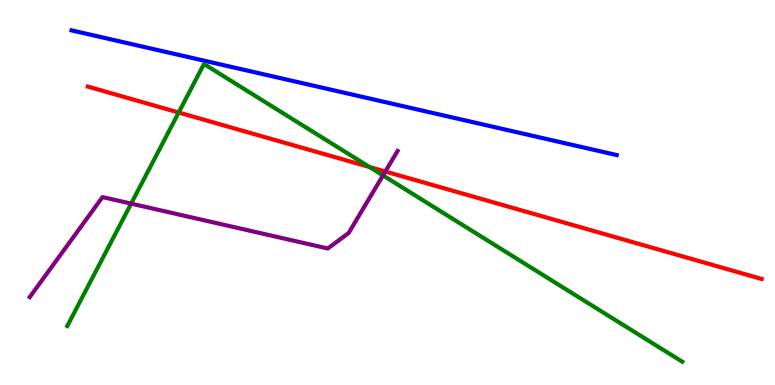[{'lines': ['blue', 'red'], 'intersections': []}, {'lines': ['green', 'red'], 'intersections': [{'x': 2.31, 'y': 7.08}, {'x': 4.77, 'y': 5.66}]}, {'lines': ['purple', 'red'], 'intersections': [{'x': 4.97, 'y': 5.54}]}, {'lines': ['blue', 'green'], 'intersections': []}, {'lines': ['blue', 'purple'], 'intersections': []}, {'lines': ['green', 'purple'], 'intersections': [{'x': 1.69, 'y': 4.71}, {'x': 4.94, 'y': 5.44}]}]